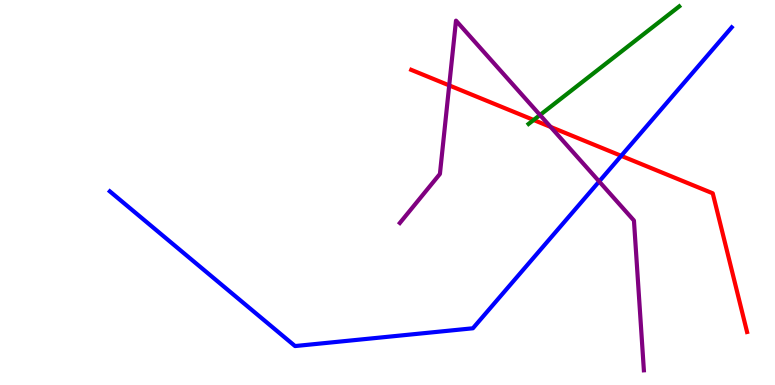[{'lines': ['blue', 'red'], 'intersections': [{'x': 8.02, 'y': 5.95}]}, {'lines': ['green', 'red'], 'intersections': [{'x': 6.89, 'y': 6.88}]}, {'lines': ['purple', 'red'], 'intersections': [{'x': 5.8, 'y': 7.78}, {'x': 7.1, 'y': 6.7}]}, {'lines': ['blue', 'green'], 'intersections': []}, {'lines': ['blue', 'purple'], 'intersections': [{'x': 7.73, 'y': 5.29}]}, {'lines': ['green', 'purple'], 'intersections': [{'x': 6.97, 'y': 7.01}]}]